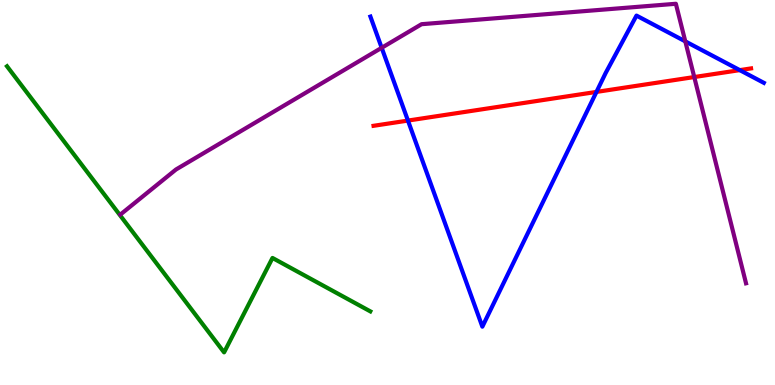[{'lines': ['blue', 'red'], 'intersections': [{'x': 5.26, 'y': 6.87}, {'x': 7.7, 'y': 7.61}, {'x': 9.55, 'y': 8.18}]}, {'lines': ['green', 'red'], 'intersections': []}, {'lines': ['purple', 'red'], 'intersections': [{'x': 8.96, 'y': 8.0}]}, {'lines': ['blue', 'green'], 'intersections': []}, {'lines': ['blue', 'purple'], 'intersections': [{'x': 4.92, 'y': 8.76}, {'x': 8.84, 'y': 8.93}]}, {'lines': ['green', 'purple'], 'intersections': []}]